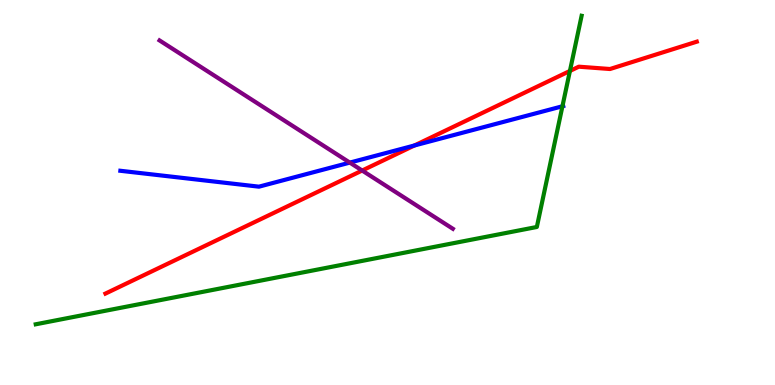[{'lines': ['blue', 'red'], 'intersections': [{'x': 5.35, 'y': 6.22}]}, {'lines': ['green', 'red'], 'intersections': [{'x': 7.35, 'y': 8.16}]}, {'lines': ['purple', 'red'], 'intersections': [{'x': 4.67, 'y': 5.57}]}, {'lines': ['blue', 'green'], 'intersections': [{'x': 7.26, 'y': 7.24}]}, {'lines': ['blue', 'purple'], 'intersections': [{'x': 4.51, 'y': 5.78}]}, {'lines': ['green', 'purple'], 'intersections': []}]